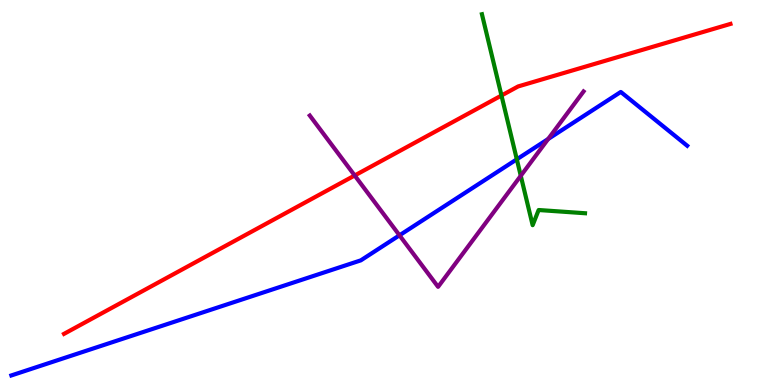[{'lines': ['blue', 'red'], 'intersections': []}, {'lines': ['green', 'red'], 'intersections': [{'x': 6.47, 'y': 7.52}]}, {'lines': ['purple', 'red'], 'intersections': [{'x': 4.58, 'y': 5.44}]}, {'lines': ['blue', 'green'], 'intersections': [{'x': 6.67, 'y': 5.86}]}, {'lines': ['blue', 'purple'], 'intersections': [{'x': 5.15, 'y': 3.89}, {'x': 7.07, 'y': 6.39}]}, {'lines': ['green', 'purple'], 'intersections': [{'x': 6.72, 'y': 5.43}]}]